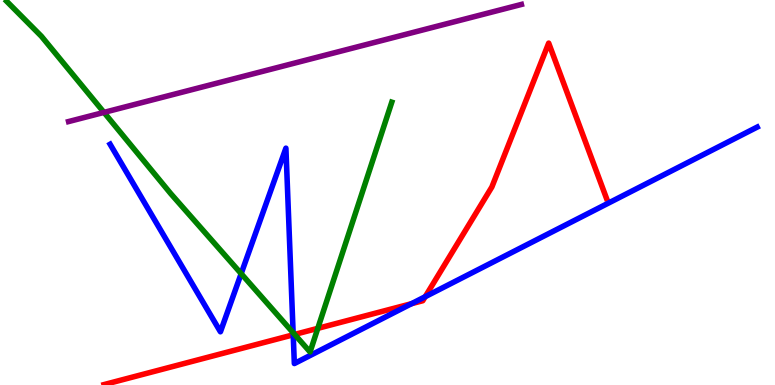[{'lines': ['blue', 'red'], 'intersections': [{'x': 3.78, 'y': 1.3}, {'x': 5.31, 'y': 2.11}, {'x': 5.49, 'y': 2.29}]}, {'lines': ['green', 'red'], 'intersections': [{'x': 3.8, 'y': 1.31}, {'x': 4.1, 'y': 1.47}]}, {'lines': ['purple', 'red'], 'intersections': []}, {'lines': ['blue', 'green'], 'intersections': [{'x': 3.11, 'y': 2.89}, {'x': 3.78, 'y': 1.36}]}, {'lines': ['blue', 'purple'], 'intersections': []}, {'lines': ['green', 'purple'], 'intersections': [{'x': 1.34, 'y': 7.08}]}]